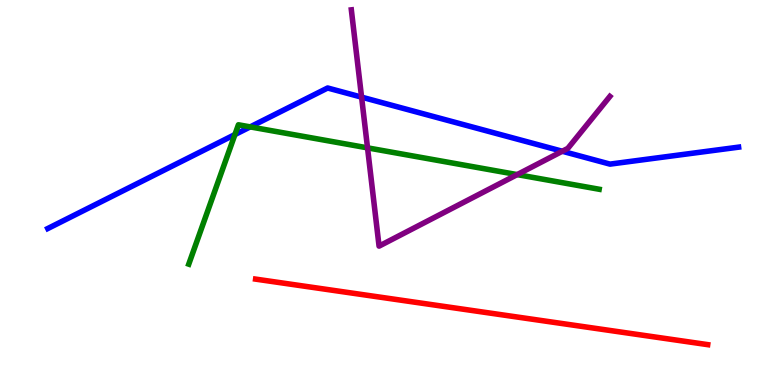[{'lines': ['blue', 'red'], 'intersections': []}, {'lines': ['green', 'red'], 'intersections': []}, {'lines': ['purple', 'red'], 'intersections': []}, {'lines': ['blue', 'green'], 'intersections': [{'x': 3.03, 'y': 6.51}, {'x': 3.23, 'y': 6.7}]}, {'lines': ['blue', 'purple'], 'intersections': [{'x': 4.67, 'y': 7.48}, {'x': 7.26, 'y': 6.07}]}, {'lines': ['green', 'purple'], 'intersections': [{'x': 4.74, 'y': 6.16}, {'x': 6.67, 'y': 5.46}]}]